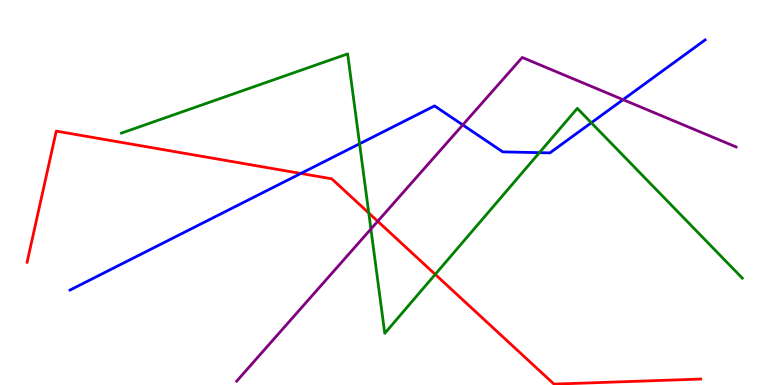[{'lines': ['blue', 'red'], 'intersections': [{'x': 3.88, 'y': 5.49}]}, {'lines': ['green', 'red'], 'intersections': [{'x': 4.76, 'y': 4.47}, {'x': 5.62, 'y': 2.87}]}, {'lines': ['purple', 'red'], 'intersections': [{'x': 4.87, 'y': 4.25}]}, {'lines': ['blue', 'green'], 'intersections': [{'x': 4.64, 'y': 6.27}, {'x': 6.96, 'y': 6.04}, {'x': 7.63, 'y': 6.81}]}, {'lines': ['blue', 'purple'], 'intersections': [{'x': 5.97, 'y': 6.76}, {'x': 8.04, 'y': 7.41}]}, {'lines': ['green', 'purple'], 'intersections': [{'x': 4.79, 'y': 4.05}]}]